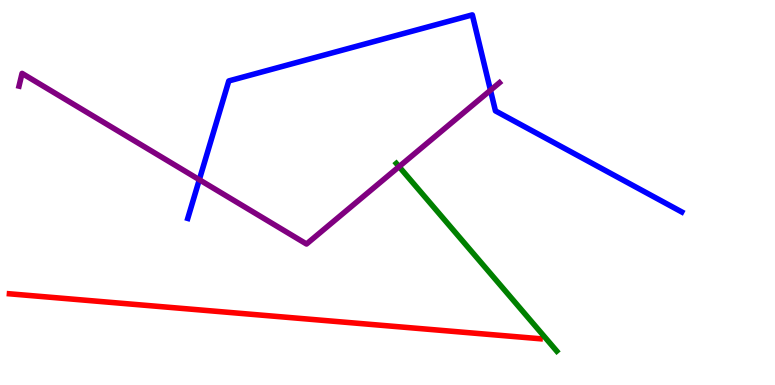[{'lines': ['blue', 'red'], 'intersections': []}, {'lines': ['green', 'red'], 'intersections': []}, {'lines': ['purple', 'red'], 'intersections': []}, {'lines': ['blue', 'green'], 'intersections': []}, {'lines': ['blue', 'purple'], 'intersections': [{'x': 2.57, 'y': 5.33}, {'x': 6.33, 'y': 7.66}]}, {'lines': ['green', 'purple'], 'intersections': [{'x': 5.15, 'y': 5.67}]}]